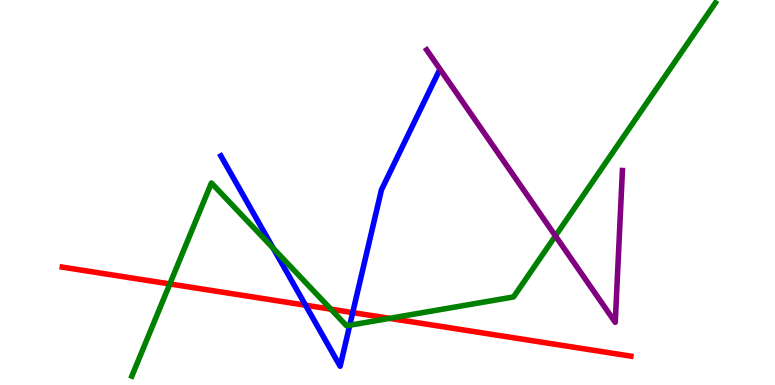[{'lines': ['blue', 'red'], 'intersections': [{'x': 3.94, 'y': 2.07}, {'x': 4.55, 'y': 1.88}]}, {'lines': ['green', 'red'], 'intersections': [{'x': 2.19, 'y': 2.62}, {'x': 4.27, 'y': 1.97}, {'x': 5.03, 'y': 1.73}]}, {'lines': ['purple', 'red'], 'intersections': []}, {'lines': ['blue', 'green'], 'intersections': [{'x': 3.53, 'y': 3.55}, {'x': 4.51, 'y': 1.55}]}, {'lines': ['blue', 'purple'], 'intersections': []}, {'lines': ['green', 'purple'], 'intersections': [{'x': 7.17, 'y': 3.87}]}]